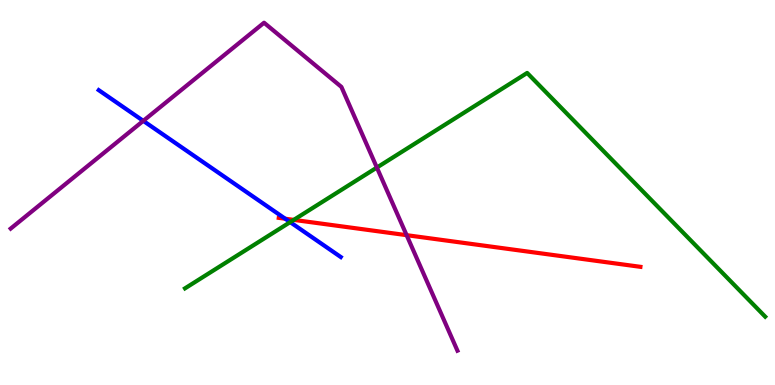[{'lines': ['blue', 'red'], 'intersections': [{'x': 3.68, 'y': 4.32}]}, {'lines': ['green', 'red'], 'intersections': [{'x': 3.79, 'y': 4.29}]}, {'lines': ['purple', 'red'], 'intersections': [{'x': 5.25, 'y': 3.89}]}, {'lines': ['blue', 'green'], 'intersections': [{'x': 3.74, 'y': 4.23}]}, {'lines': ['blue', 'purple'], 'intersections': [{'x': 1.85, 'y': 6.86}]}, {'lines': ['green', 'purple'], 'intersections': [{'x': 4.86, 'y': 5.65}]}]